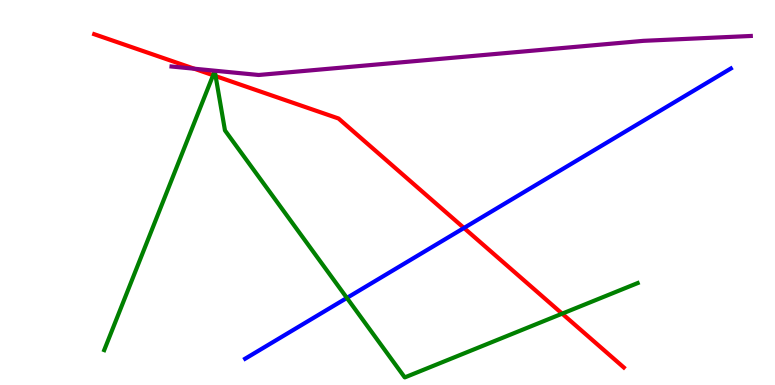[{'lines': ['blue', 'red'], 'intersections': [{'x': 5.99, 'y': 4.08}]}, {'lines': ['green', 'red'], 'intersections': [{'x': 2.75, 'y': 8.05}, {'x': 2.78, 'y': 8.02}, {'x': 7.25, 'y': 1.85}]}, {'lines': ['purple', 'red'], 'intersections': [{'x': 2.51, 'y': 8.22}]}, {'lines': ['blue', 'green'], 'intersections': [{'x': 4.48, 'y': 2.26}]}, {'lines': ['blue', 'purple'], 'intersections': []}, {'lines': ['green', 'purple'], 'intersections': []}]